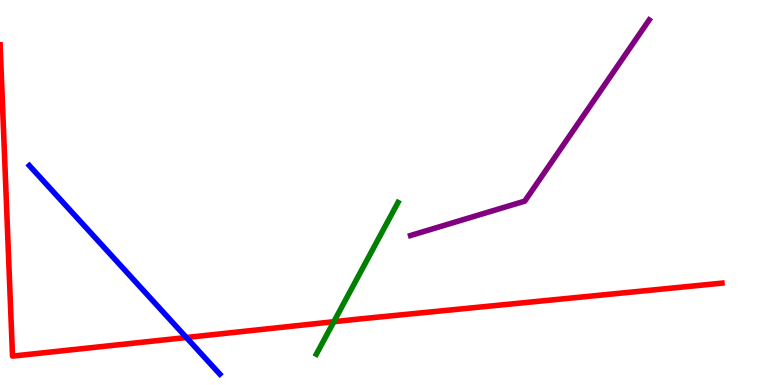[{'lines': ['blue', 'red'], 'intersections': [{'x': 2.4, 'y': 1.23}]}, {'lines': ['green', 'red'], 'intersections': [{'x': 4.31, 'y': 1.64}]}, {'lines': ['purple', 'red'], 'intersections': []}, {'lines': ['blue', 'green'], 'intersections': []}, {'lines': ['blue', 'purple'], 'intersections': []}, {'lines': ['green', 'purple'], 'intersections': []}]